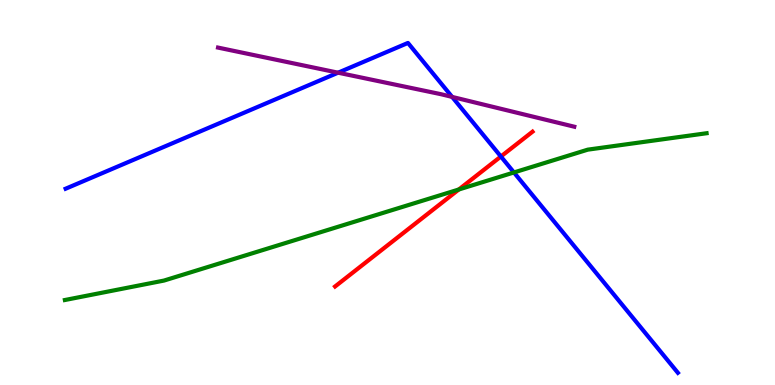[{'lines': ['blue', 'red'], 'intersections': [{'x': 6.46, 'y': 5.94}]}, {'lines': ['green', 'red'], 'intersections': [{'x': 5.92, 'y': 5.08}]}, {'lines': ['purple', 'red'], 'intersections': []}, {'lines': ['blue', 'green'], 'intersections': [{'x': 6.63, 'y': 5.52}]}, {'lines': ['blue', 'purple'], 'intersections': [{'x': 4.36, 'y': 8.11}, {'x': 5.83, 'y': 7.48}]}, {'lines': ['green', 'purple'], 'intersections': []}]